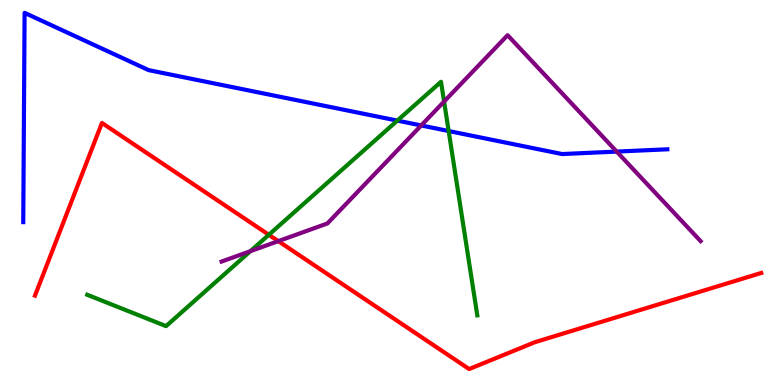[{'lines': ['blue', 'red'], 'intersections': []}, {'lines': ['green', 'red'], 'intersections': [{'x': 3.47, 'y': 3.9}]}, {'lines': ['purple', 'red'], 'intersections': [{'x': 3.59, 'y': 3.74}]}, {'lines': ['blue', 'green'], 'intersections': [{'x': 5.13, 'y': 6.87}, {'x': 5.79, 'y': 6.6}]}, {'lines': ['blue', 'purple'], 'intersections': [{'x': 5.43, 'y': 6.74}, {'x': 7.96, 'y': 6.06}]}, {'lines': ['green', 'purple'], 'intersections': [{'x': 3.23, 'y': 3.48}, {'x': 5.73, 'y': 7.36}]}]